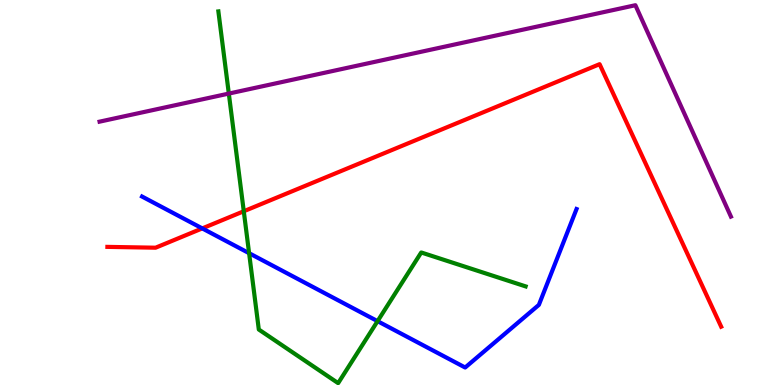[{'lines': ['blue', 'red'], 'intersections': [{'x': 2.61, 'y': 4.07}]}, {'lines': ['green', 'red'], 'intersections': [{'x': 3.15, 'y': 4.51}]}, {'lines': ['purple', 'red'], 'intersections': []}, {'lines': ['blue', 'green'], 'intersections': [{'x': 3.21, 'y': 3.42}, {'x': 4.87, 'y': 1.66}]}, {'lines': ['blue', 'purple'], 'intersections': []}, {'lines': ['green', 'purple'], 'intersections': [{'x': 2.95, 'y': 7.57}]}]